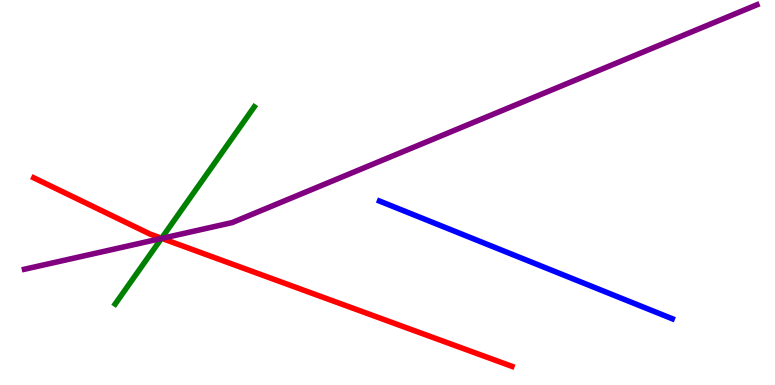[{'lines': ['blue', 'red'], 'intersections': []}, {'lines': ['green', 'red'], 'intersections': [{'x': 2.08, 'y': 3.81}]}, {'lines': ['purple', 'red'], 'intersections': [{'x': 2.09, 'y': 3.81}]}, {'lines': ['blue', 'green'], 'intersections': []}, {'lines': ['blue', 'purple'], 'intersections': []}, {'lines': ['green', 'purple'], 'intersections': [{'x': 2.08, 'y': 3.81}]}]